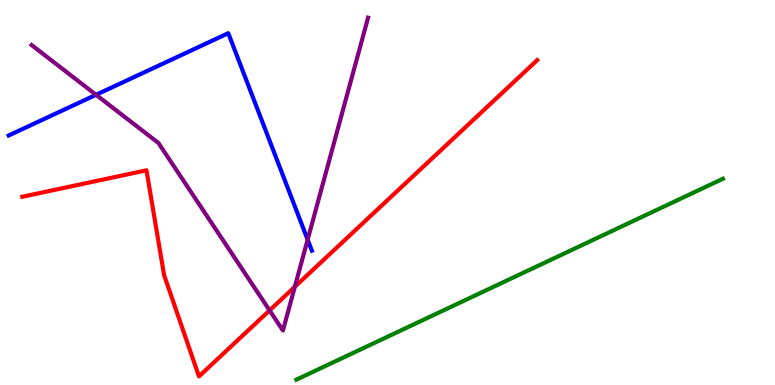[{'lines': ['blue', 'red'], 'intersections': []}, {'lines': ['green', 'red'], 'intersections': []}, {'lines': ['purple', 'red'], 'intersections': [{'x': 3.48, 'y': 1.94}, {'x': 3.8, 'y': 2.55}]}, {'lines': ['blue', 'green'], 'intersections': []}, {'lines': ['blue', 'purple'], 'intersections': [{'x': 1.24, 'y': 7.54}, {'x': 3.97, 'y': 3.77}]}, {'lines': ['green', 'purple'], 'intersections': []}]